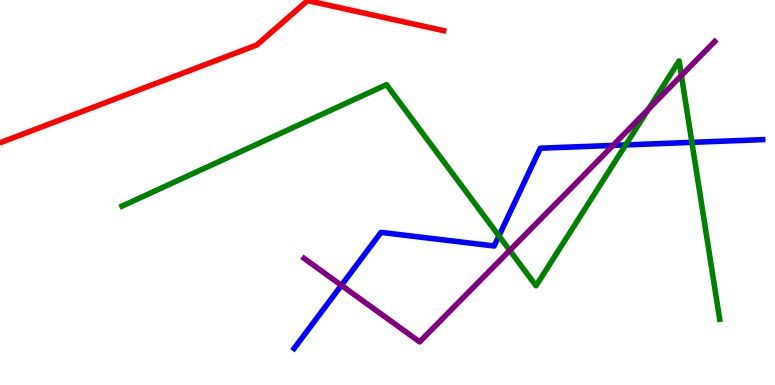[{'lines': ['blue', 'red'], 'intersections': []}, {'lines': ['green', 'red'], 'intersections': []}, {'lines': ['purple', 'red'], 'intersections': []}, {'lines': ['blue', 'green'], 'intersections': [{'x': 6.44, 'y': 3.87}, {'x': 8.07, 'y': 6.24}, {'x': 8.93, 'y': 6.3}]}, {'lines': ['blue', 'purple'], 'intersections': [{'x': 4.4, 'y': 2.59}, {'x': 7.91, 'y': 6.22}]}, {'lines': ['green', 'purple'], 'intersections': [{'x': 6.58, 'y': 3.5}, {'x': 8.37, 'y': 7.16}, {'x': 8.79, 'y': 8.04}]}]